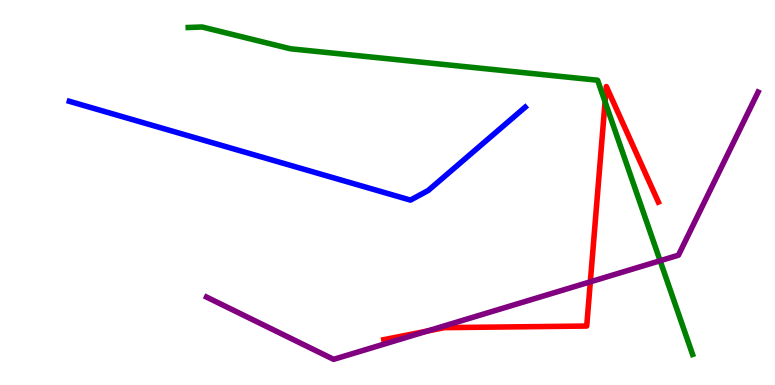[{'lines': ['blue', 'red'], 'intersections': []}, {'lines': ['green', 'red'], 'intersections': [{'x': 7.81, 'y': 7.36}]}, {'lines': ['purple', 'red'], 'intersections': [{'x': 5.51, 'y': 1.4}, {'x': 7.62, 'y': 2.68}]}, {'lines': ['blue', 'green'], 'intersections': []}, {'lines': ['blue', 'purple'], 'intersections': []}, {'lines': ['green', 'purple'], 'intersections': [{'x': 8.52, 'y': 3.23}]}]